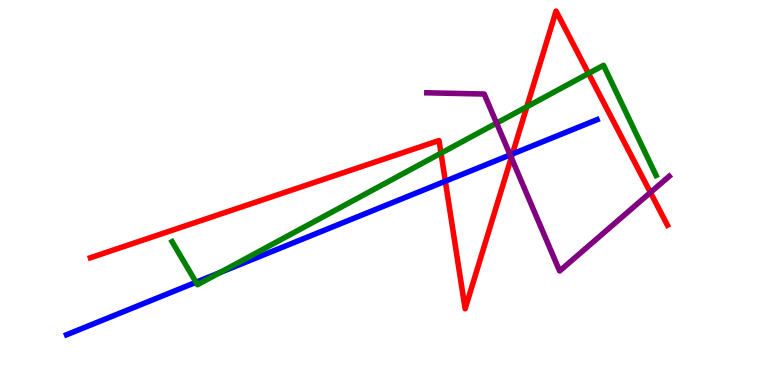[{'lines': ['blue', 'red'], 'intersections': [{'x': 5.75, 'y': 5.29}, {'x': 6.61, 'y': 6.0}]}, {'lines': ['green', 'red'], 'intersections': [{'x': 5.69, 'y': 6.02}, {'x': 6.8, 'y': 7.23}, {'x': 7.59, 'y': 8.09}]}, {'lines': ['purple', 'red'], 'intersections': [{'x': 6.6, 'y': 5.91}, {'x': 8.39, 'y': 5.0}]}, {'lines': ['blue', 'green'], 'intersections': [{'x': 2.53, 'y': 2.67}, {'x': 2.84, 'y': 2.92}]}, {'lines': ['blue', 'purple'], 'intersections': [{'x': 6.58, 'y': 5.98}]}, {'lines': ['green', 'purple'], 'intersections': [{'x': 6.41, 'y': 6.8}]}]